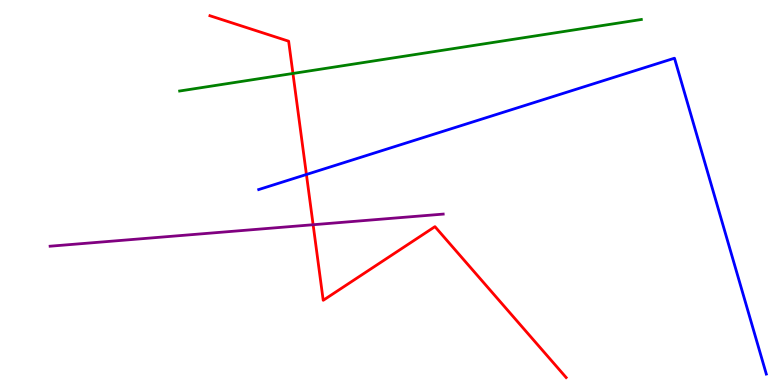[{'lines': ['blue', 'red'], 'intersections': [{'x': 3.95, 'y': 5.47}]}, {'lines': ['green', 'red'], 'intersections': [{'x': 3.78, 'y': 8.09}]}, {'lines': ['purple', 'red'], 'intersections': [{'x': 4.04, 'y': 4.16}]}, {'lines': ['blue', 'green'], 'intersections': []}, {'lines': ['blue', 'purple'], 'intersections': []}, {'lines': ['green', 'purple'], 'intersections': []}]